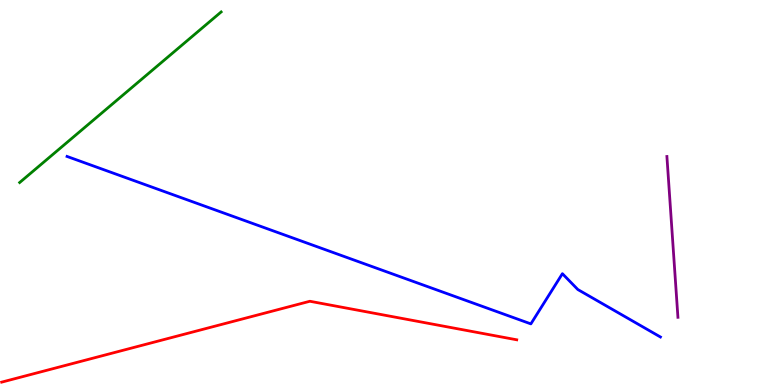[{'lines': ['blue', 'red'], 'intersections': []}, {'lines': ['green', 'red'], 'intersections': []}, {'lines': ['purple', 'red'], 'intersections': []}, {'lines': ['blue', 'green'], 'intersections': []}, {'lines': ['blue', 'purple'], 'intersections': []}, {'lines': ['green', 'purple'], 'intersections': []}]